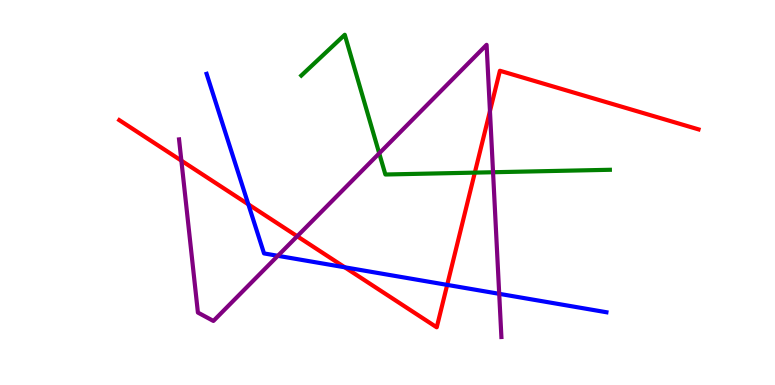[{'lines': ['blue', 'red'], 'intersections': [{'x': 3.2, 'y': 4.69}, {'x': 4.45, 'y': 3.06}, {'x': 5.77, 'y': 2.6}]}, {'lines': ['green', 'red'], 'intersections': [{'x': 6.13, 'y': 5.52}]}, {'lines': ['purple', 'red'], 'intersections': [{'x': 2.34, 'y': 5.83}, {'x': 3.83, 'y': 3.86}, {'x': 6.32, 'y': 7.11}]}, {'lines': ['blue', 'green'], 'intersections': []}, {'lines': ['blue', 'purple'], 'intersections': [{'x': 3.59, 'y': 3.36}, {'x': 6.44, 'y': 2.37}]}, {'lines': ['green', 'purple'], 'intersections': [{'x': 4.89, 'y': 6.02}, {'x': 6.36, 'y': 5.53}]}]